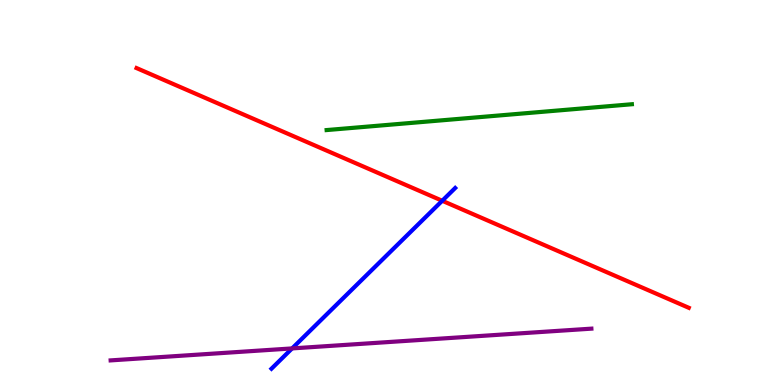[{'lines': ['blue', 'red'], 'intersections': [{'x': 5.71, 'y': 4.79}]}, {'lines': ['green', 'red'], 'intersections': []}, {'lines': ['purple', 'red'], 'intersections': []}, {'lines': ['blue', 'green'], 'intersections': []}, {'lines': ['blue', 'purple'], 'intersections': [{'x': 3.77, 'y': 0.95}]}, {'lines': ['green', 'purple'], 'intersections': []}]